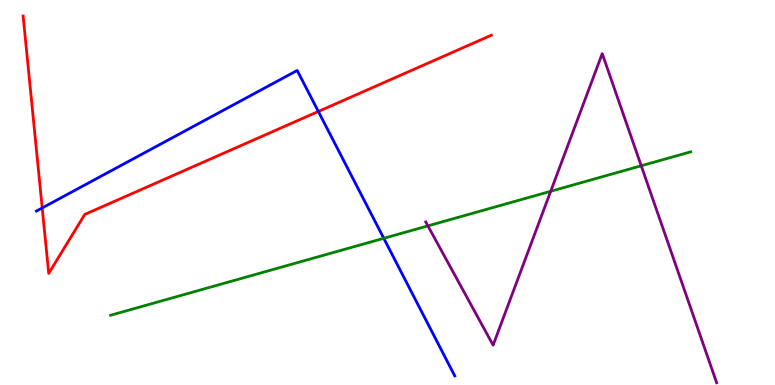[{'lines': ['blue', 'red'], 'intersections': [{'x': 0.545, 'y': 4.6}, {'x': 4.11, 'y': 7.1}]}, {'lines': ['green', 'red'], 'intersections': []}, {'lines': ['purple', 'red'], 'intersections': []}, {'lines': ['blue', 'green'], 'intersections': [{'x': 4.95, 'y': 3.81}]}, {'lines': ['blue', 'purple'], 'intersections': []}, {'lines': ['green', 'purple'], 'intersections': [{'x': 5.52, 'y': 4.13}, {'x': 7.11, 'y': 5.03}, {'x': 8.27, 'y': 5.69}]}]